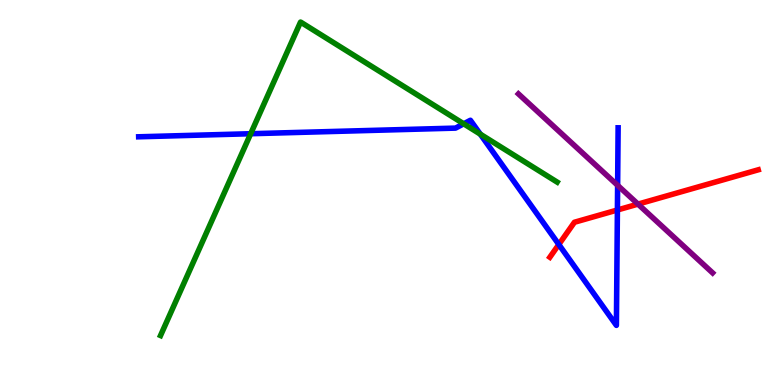[{'lines': ['blue', 'red'], 'intersections': [{'x': 7.21, 'y': 3.65}, {'x': 7.97, 'y': 4.55}]}, {'lines': ['green', 'red'], 'intersections': []}, {'lines': ['purple', 'red'], 'intersections': [{'x': 8.23, 'y': 4.7}]}, {'lines': ['blue', 'green'], 'intersections': [{'x': 3.23, 'y': 6.53}, {'x': 5.98, 'y': 6.78}, {'x': 6.2, 'y': 6.52}]}, {'lines': ['blue', 'purple'], 'intersections': [{'x': 7.97, 'y': 5.19}]}, {'lines': ['green', 'purple'], 'intersections': []}]